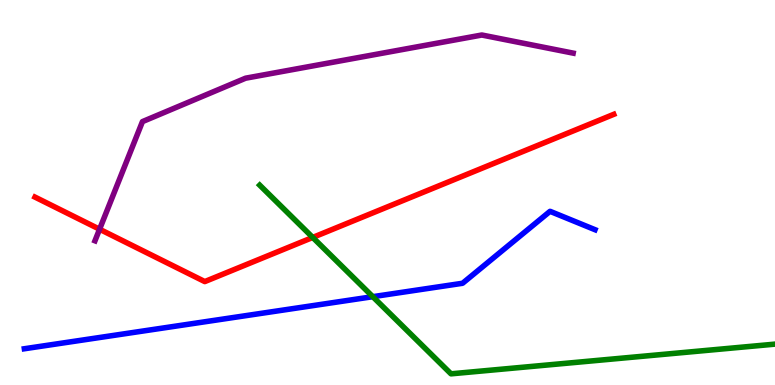[{'lines': ['blue', 'red'], 'intersections': []}, {'lines': ['green', 'red'], 'intersections': [{'x': 4.04, 'y': 3.83}]}, {'lines': ['purple', 'red'], 'intersections': [{'x': 1.28, 'y': 4.05}]}, {'lines': ['blue', 'green'], 'intersections': [{'x': 4.81, 'y': 2.29}]}, {'lines': ['blue', 'purple'], 'intersections': []}, {'lines': ['green', 'purple'], 'intersections': []}]